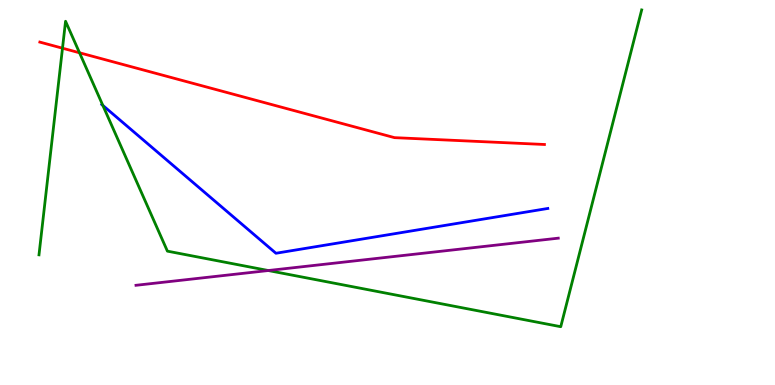[{'lines': ['blue', 'red'], 'intersections': []}, {'lines': ['green', 'red'], 'intersections': [{'x': 0.806, 'y': 8.75}, {'x': 1.03, 'y': 8.63}]}, {'lines': ['purple', 'red'], 'intersections': []}, {'lines': ['blue', 'green'], 'intersections': [{'x': 1.33, 'y': 7.26}]}, {'lines': ['blue', 'purple'], 'intersections': []}, {'lines': ['green', 'purple'], 'intersections': [{'x': 3.46, 'y': 2.97}]}]